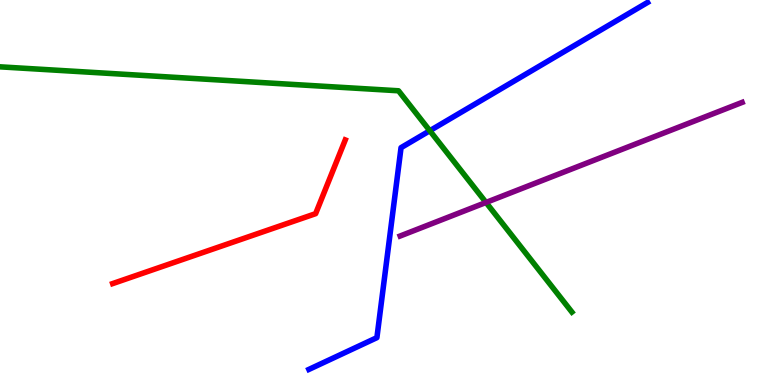[{'lines': ['blue', 'red'], 'intersections': []}, {'lines': ['green', 'red'], 'intersections': []}, {'lines': ['purple', 'red'], 'intersections': []}, {'lines': ['blue', 'green'], 'intersections': [{'x': 5.55, 'y': 6.6}]}, {'lines': ['blue', 'purple'], 'intersections': []}, {'lines': ['green', 'purple'], 'intersections': [{'x': 6.27, 'y': 4.74}]}]